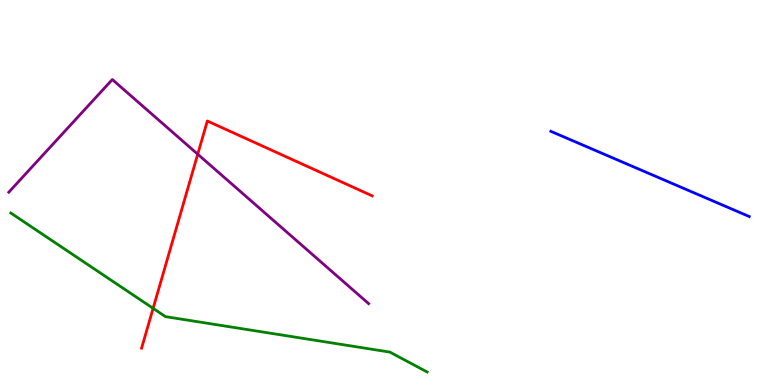[{'lines': ['blue', 'red'], 'intersections': []}, {'lines': ['green', 'red'], 'intersections': [{'x': 1.98, 'y': 1.99}]}, {'lines': ['purple', 'red'], 'intersections': [{'x': 2.55, 'y': 5.99}]}, {'lines': ['blue', 'green'], 'intersections': []}, {'lines': ['blue', 'purple'], 'intersections': []}, {'lines': ['green', 'purple'], 'intersections': []}]